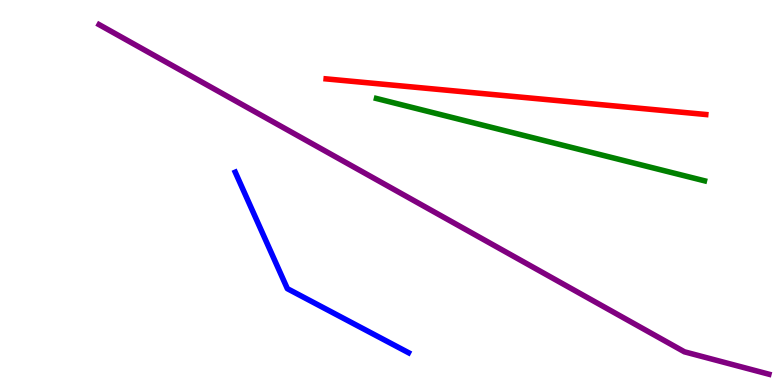[{'lines': ['blue', 'red'], 'intersections': []}, {'lines': ['green', 'red'], 'intersections': []}, {'lines': ['purple', 'red'], 'intersections': []}, {'lines': ['blue', 'green'], 'intersections': []}, {'lines': ['blue', 'purple'], 'intersections': []}, {'lines': ['green', 'purple'], 'intersections': []}]